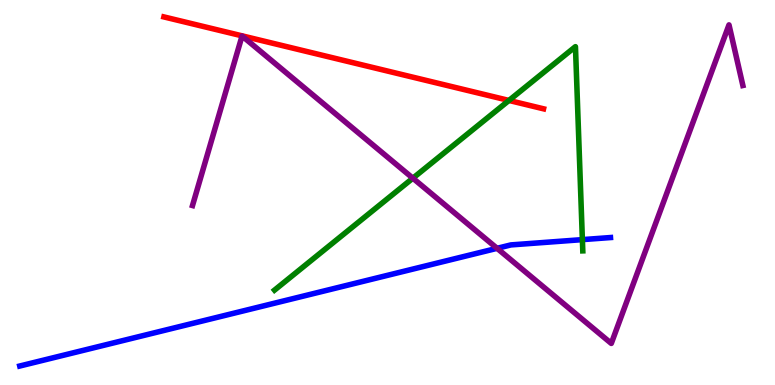[{'lines': ['blue', 'red'], 'intersections': []}, {'lines': ['green', 'red'], 'intersections': [{'x': 6.57, 'y': 7.39}]}, {'lines': ['purple', 'red'], 'intersections': []}, {'lines': ['blue', 'green'], 'intersections': [{'x': 7.51, 'y': 3.78}]}, {'lines': ['blue', 'purple'], 'intersections': [{'x': 6.41, 'y': 3.55}]}, {'lines': ['green', 'purple'], 'intersections': [{'x': 5.33, 'y': 5.37}]}]